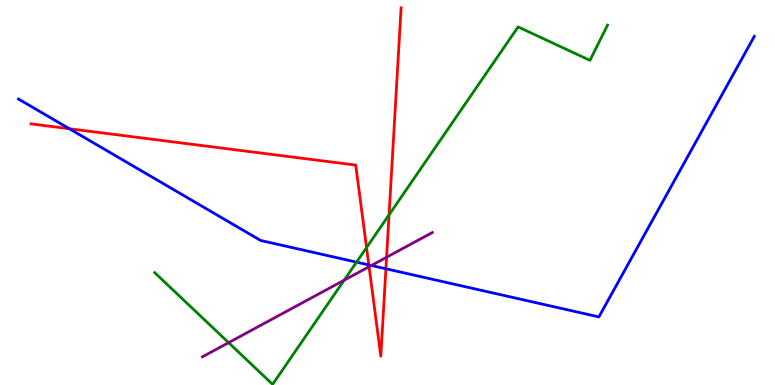[{'lines': ['blue', 'red'], 'intersections': [{'x': 0.895, 'y': 6.66}, {'x': 4.76, 'y': 3.12}, {'x': 4.98, 'y': 3.02}]}, {'lines': ['green', 'red'], 'intersections': [{'x': 4.73, 'y': 3.57}, {'x': 5.02, 'y': 4.42}]}, {'lines': ['purple', 'red'], 'intersections': [{'x': 4.76, 'y': 3.07}, {'x': 4.99, 'y': 3.32}]}, {'lines': ['blue', 'green'], 'intersections': [{'x': 4.6, 'y': 3.19}]}, {'lines': ['blue', 'purple'], 'intersections': [{'x': 4.79, 'y': 3.1}]}, {'lines': ['green', 'purple'], 'intersections': [{'x': 2.95, 'y': 1.1}, {'x': 4.44, 'y': 2.72}]}]